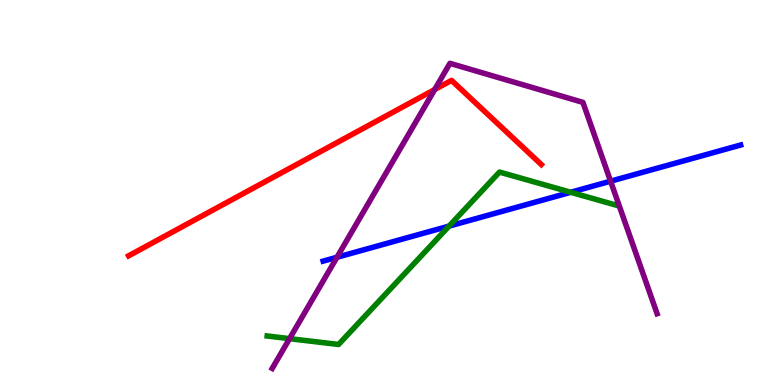[{'lines': ['blue', 'red'], 'intersections': []}, {'lines': ['green', 'red'], 'intersections': []}, {'lines': ['purple', 'red'], 'intersections': [{'x': 5.61, 'y': 7.67}]}, {'lines': ['blue', 'green'], 'intersections': [{'x': 5.79, 'y': 4.13}, {'x': 7.36, 'y': 5.01}]}, {'lines': ['blue', 'purple'], 'intersections': [{'x': 4.35, 'y': 3.32}, {'x': 7.88, 'y': 5.29}]}, {'lines': ['green', 'purple'], 'intersections': [{'x': 3.74, 'y': 1.2}]}]